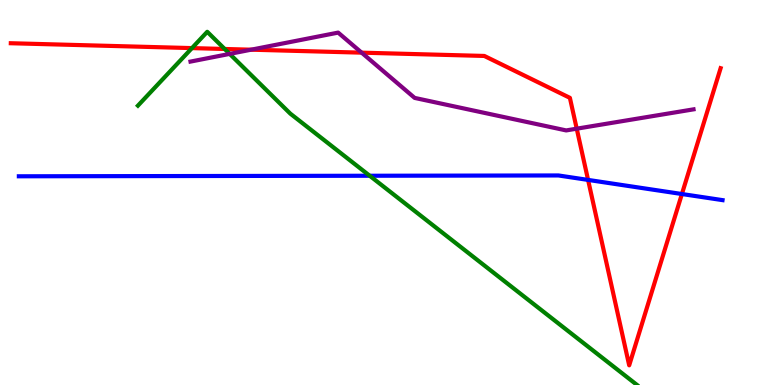[{'lines': ['blue', 'red'], 'intersections': [{'x': 7.59, 'y': 5.33}, {'x': 8.8, 'y': 4.96}]}, {'lines': ['green', 'red'], 'intersections': [{'x': 2.48, 'y': 8.75}, {'x': 2.9, 'y': 8.73}]}, {'lines': ['purple', 'red'], 'intersections': [{'x': 3.24, 'y': 8.71}, {'x': 4.67, 'y': 8.63}, {'x': 7.44, 'y': 6.66}]}, {'lines': ['blue', 'green'], 'intersections': [{'x': 4.77, 'y': 5.44}]}, {'lines': ['blue', 'purple'], 'intersections': []}, {'lines': ['green', 'purple'], 'intersections': [{'x': 2.96, 'y': 8.6}]}]